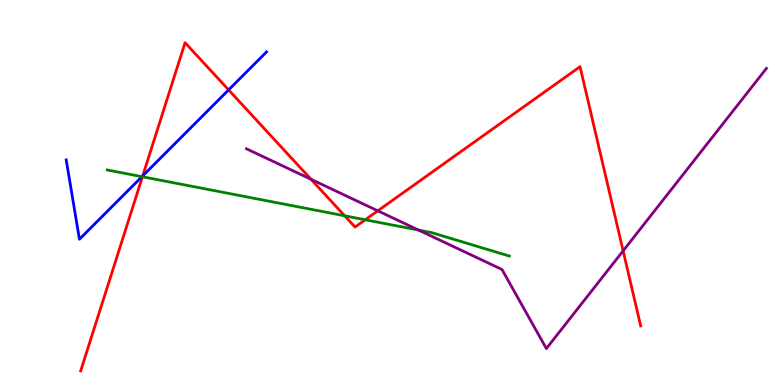[{'lines': ['blue', 'red'], 'intersections': [{'x': 1.84, 'y': 5.43}, {'x': 2.95, 'y': 7.67}]}, {'lines': ['green', 'red'], 'intersections': [{'x': 1.84, 'y': 5.41}, {'x': 4.45, 'y': 4.39}, {'x': 4.71, 'y': 4.29}]}, {'lines': ['purple', 'red'], 'intersections': [{'x': 4.01, 'y': 5.34}, {'x': 4.87, 'y': 4.52}, {'x': 8.04, 'y': 3.48}]}, {'lines': ['blue', 'green'], 'intersections': [{'x': 1.83, 'y': 5.41}]}, {'lines': ['blue', 'purple'], 'intersections': []}, {'lines': ['green', 'purple'], 'intersections': [{'x': 5.4, 'y': 4.02}]}]